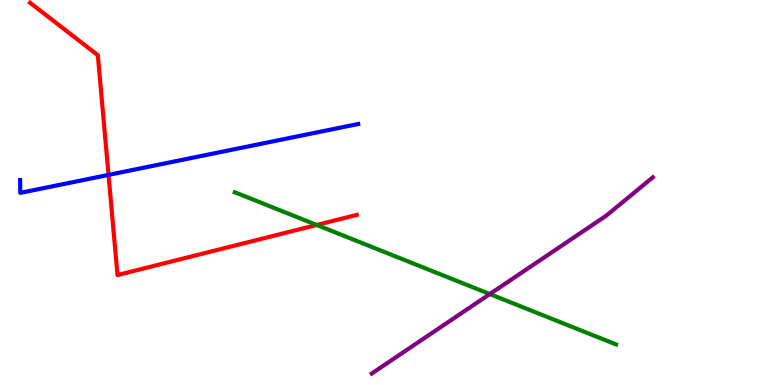[{'lines': ['blue', 'red'], 'intersections': [{'x': 1.4, 'y': 5.46}]}, {'lines': ['green', 'red'], 'intersections': [{'x': 4.09, 'y': 4.16}]}, {'lines': ['purple', 'red'], 'intersections': []}, {'lines': ['blue', 'green'], 'intersections': []}, {'lines': ['blue', 'purple'], 'intersections': []}, {'lines': ['green', 'purple'], 'intersections': [{'x': 6.32, 'y': 2.36}]}]